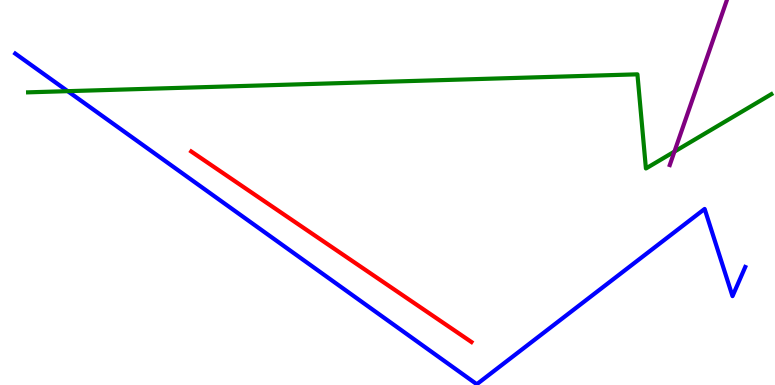[{'lines': ['blue', 'red'], 'intersections': []}, {'lines': ['green', 'red'], 'intersections': []}, {'lines': ['purple', 'red'], 'intersections': []}, {'lines': ['blue', 'green'], 'intersections': [{'x': 0.874, 'y': 7.63}]}, {'lines': ['blue', 'purple'], 'intersections': []}, {'lines': ['green', 'purple'], 'intersections': [{'x': 8.7, 'y': 6.06}]}]